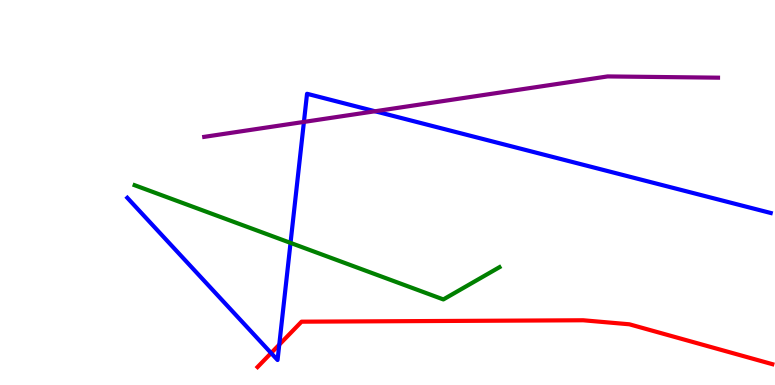[{'lines': ['blue', 'red'], 'intersections': [{'x': 3.5, 'y': 0.83}, {'x': 3.6, 'y': 1.05}]}, {'lines': ['green', 'red'], 'intersections': []}, {'lines': ['purple', 'red'], 'intersections': []}, {'lines': ['blue', 'green'], 'intersections': [{'x': 3.75, 'y': 3.69}]}, {'lines': ['blue', 'purple'], 'intersections': [{'x': 3.92, 'y': 6.83}, {'x': 4.84, 'y': 7.11}]}, {'lines': ['green', 'purple'], 'intersections': []}]